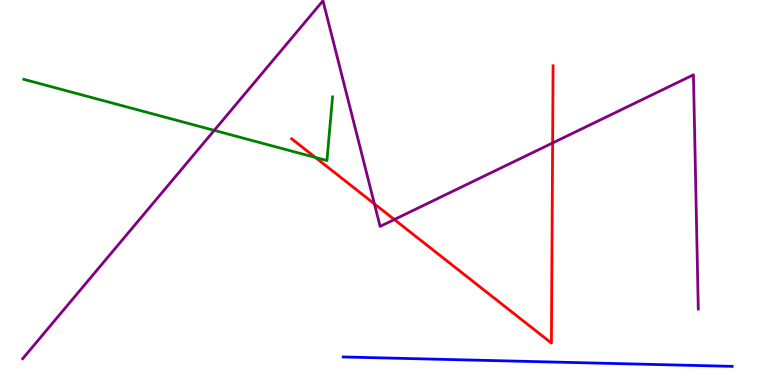[{'lines': ['blue', 'red'], 'intersections': []}, {'lines': ['green', 'red'], 'intersections': [{'x': 4.07, 'y': 5.91}]}, {'lines': ['purple', 'red'], 'intersections': [{'x': 4.83, 'y': 4.7}, {'x': 5.09, 'y': 4.3}, {'x': 7.13, 'y': 6.29}]}, {'lines': ['blue', 'green'], 'intersections': []}, {'lines': ['blue', 'purple'], 'intersections': []}, {'lines': ['green', 'purple'], 'intersections': [{'x': 2.76, 'y': 6.61}]}]